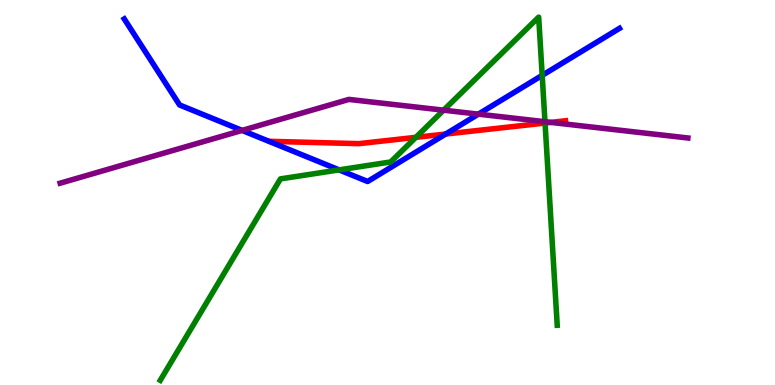[{'lines': ['blue', 'red'], 'intersections': [{'x': 5.75, 'y': 6.52}]}, {'lines': ['green', 'red'], 'intersections': [{'x': 5.37, 'y': 6.43}, {'x': 7.03, 'y': 6.8}]}, {'lines': ['purple', 'red'], 'intersections': [{'x': 7.11, 'y': 6.82}]}, {'lines': ['blue', 'green'], 'intersections': [{'x': 4.38, 'y': 5.59}, {'x': 7.0, 'y': 8.04}]}, {'lines': ['blue', 'purple'], 'intersections': [{'x': 3.12, 'y': 6.61}, {'x': 6.17, 'y': 7.04}]}, {'lines': ['green', 'purple'], 'intersections': [{'x': 5.72, 'y': 7.14}, {'x': 7.03, 'y': 6.84}]}]